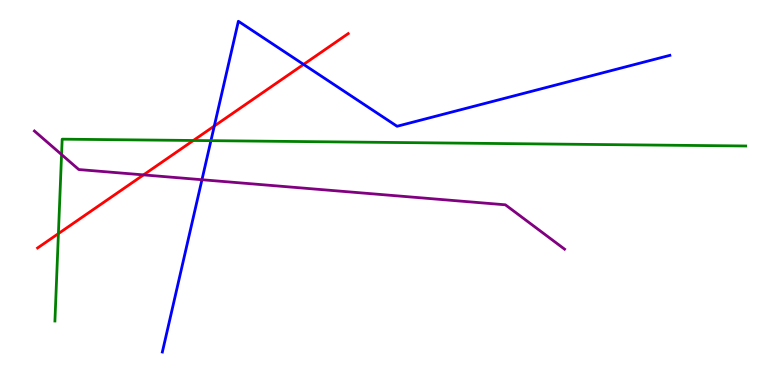[{'lines': ['blue', 'red'], 'intersections': [{'x': 2.77, 'y': 6.73}, {'x': 3.92, 'y': 8.33}]}, {'lines': ['green', 'red'], 'intersections': [{'x': 0.754, 'y': 3.93}, {'x': 2.49, 'y': 6.35}]}, {'lines': ['purple', 'red'], 'intersections': [{'x': 1.85, 'y': 5.46}]}, {'lines': ['blue', 'green'], 'intersections': [{'x': 2.72, 'y': 6.35}]}, {'lines': ['blue', 'purple'], 'intersections': [{'x': 2.61, 'y': 5.33}]}, {'lines': ['green', 'purple'], 'intersections': [{'x': 0.794, 'y': 5.99}]}]